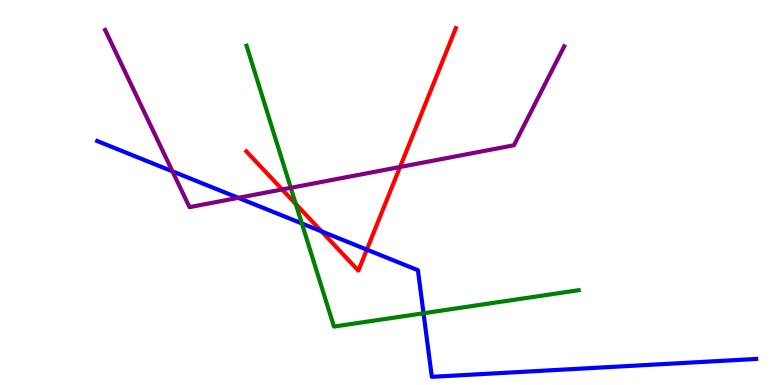[{'lines': ['blue', 'red'], 'intersections': [{'x': 4.15, 'y': 3.99}, {'x': 4.73, 'y': 3.52}]}, {'lines': ['green', 'red'], 'intersections': [{'x': 3.82, 'y': 4.7}]}, {'lines': ['purple', 'red'], 'intersections': [{'x': 3.64, 'y': 5.08}, {'x': 5.16, 'y': 5.66}]}, {'lines': ['blue', 'green'], 'intersections': [{'x': 3.89, 'y': 4.2}, {'x': 5.46, 'y': 1.86}]}, {'lines': ['blue', 'purple'], 'intersections': [{'x': 2.23, 'y': 5.55}, {'x': 3.07, 'y': 4.86}]}, {'lines': ['green', 'purple'], 'intersections': [{'x': 3.75, 'y': 5.12}]}]